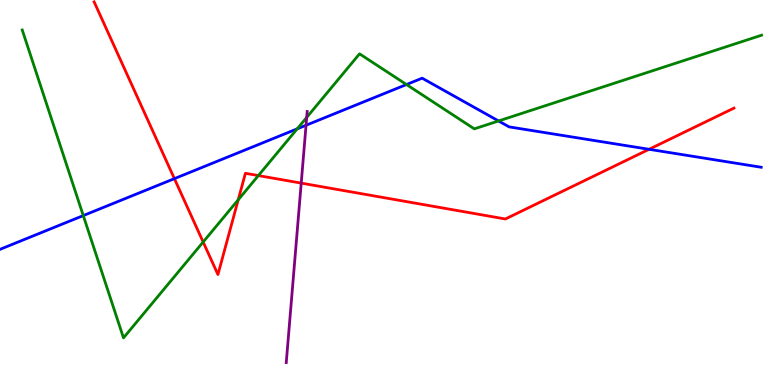[{'lines': ['blue', 'red'], 'intersections': [{'x': 2.25, 'y': 5.36}, {'x': 8.37, 'y': 6.12}]}, {'lines': ['green', 'red'], 'intersections': [{'x': 2.62, 'y': 3.71}, {'x': 3.07, 'y': 4.81}, {'x': 3.33, 'y': 5.44}]}, {'lines': ['purple', 'red'], 'intersections': [{'x': 3.89, 'y': 5.24}]}, {'lines': ['blue', 'green'], 'intersections': [{'x': 1.07, 'y': 4.4}, {'x': 3.83, 'y': 6.65}, {'x': 5.24, 'y': 7.8}, {'x': 6.43, 'y': 6.86}]}, {'lines': ['blue', 'purple'], 'intersections': [{'x': 3.95, 'y': 6.75}]}, {'lines': ['green', 'purple'], 'intersections': [{'x': 3.96, 'y': 6.95}]}]